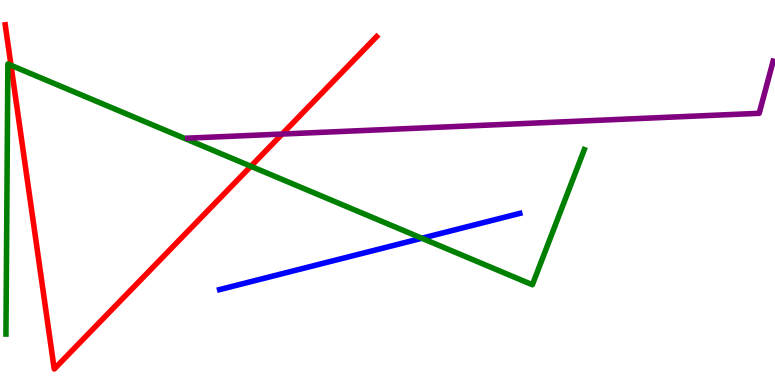[{'lines': ['blue', 'red'], 'intersections': []}, {'lines': ['green', 'red'], 'intersections': [{'x': 0.142, 'y': 8.3}, {'x': 3.24, 'y': 5.68}]}, {'lines': ['purple', 'red'], 'intersections': [{'x': 3.64, 'y': 6.52}]}, {'lines': ['blue', 'green'], 'intersections': [{'x': 5.44, 'y': 3.81}]}, {'lines': ['blue', 'purple'], 'intersections': []}, {'lines': ['green', 'purple'], 'intersections': []}]